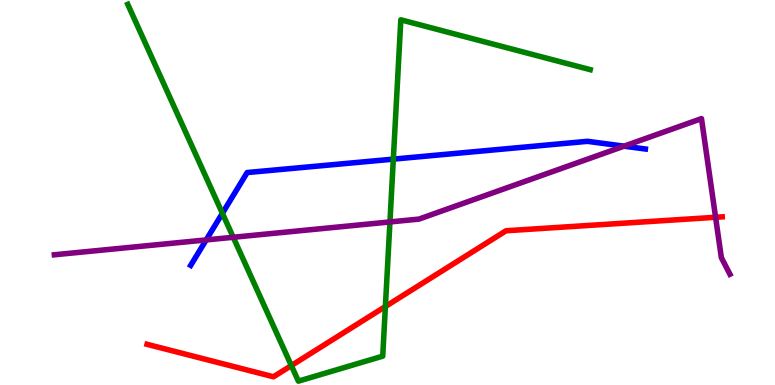[{'lines': ['blue', 'red'], 'intersections': []}, {'lines': ['green', 'red'], 'intersections': [{'x': 3.76, 'y': 0.505}, {'x': 4.97, 'y': 2.04}]}, {'lines': ['purple', 'red'], 'intersections': [{'x': 9.23, 'y': 4.36}]}, {'lines': ['blue', 'green'], 'intersections': [{'x': 2.87, 'y': 4.46}, {'x': 5.08, 'y': 5.87}]}, {'lines': ['blue', 'purple'], 'intersections': [{'x': 2.66, 'y': 3.77}, {'x': 8.05, 'y': 6.2}]}, {'lines': ['green', 'purple'], 'intersections': [{'x': 3.01, 'y': 3.84}, {'x': 5.03, 'y': 4.24}]}]